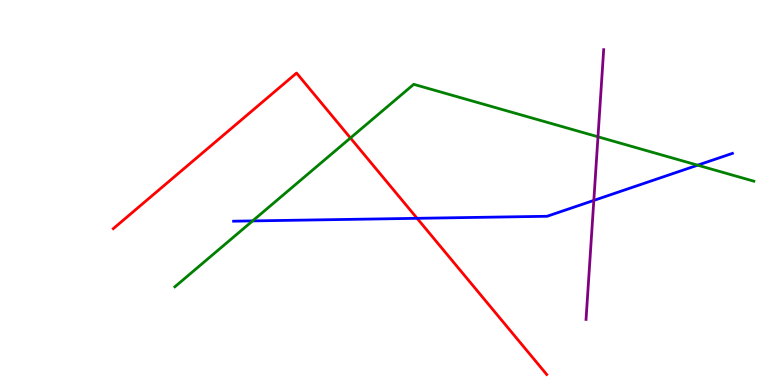[{'lines': ['blue', 'red'], 'intersections': [{'x': 5.38, 'y': 4.33}]}, {'lines': ['green', 'red'], 'intersections': [{'x': 4.52, 'y': 6.42}]}, {'lines': ['purple', 'red'], 'intersections': []}, {'lines': ['blue', 'green'], 'intersections': [{'x': 3.26, 'y': 4.26}, {'x': 9.0, 'y': 5.71}]}, {'lines': ['blue', 'purple'], 'intersections': [{'x': 7.66, 'y': 4.79}]}, {'lines': ['green', 'purple'], 'intersections': [{'x': 7.72, 'y': 6.45}]}]